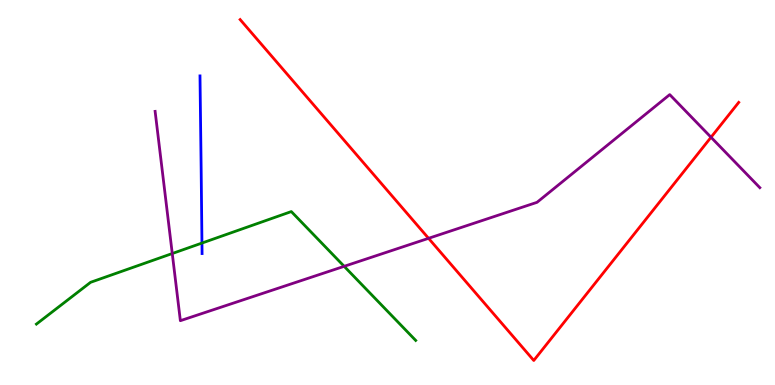[{'lines': ['blue', 'red'], 'intersections': []}, {'lines': ['green', 'red'], 'intersections': []}, {'lines': ['purple', 'red'], 'intersections': [{'x': 5.53, 'y': 3.81}, {'x': 9.17, 'y': 6.43}]}, {'lines': ['blue', 'green'], 'intersections': [{'x': 2.61, 'y': 3.69}]}, {'lines': ['blue', 'purple'], 'intersections': []}, {'lines': ['green', 'purple'], 'intersections': [{'x': 2.22, 'y': 3.41}, {'x': 4.44, 'y': 3.08}]}]